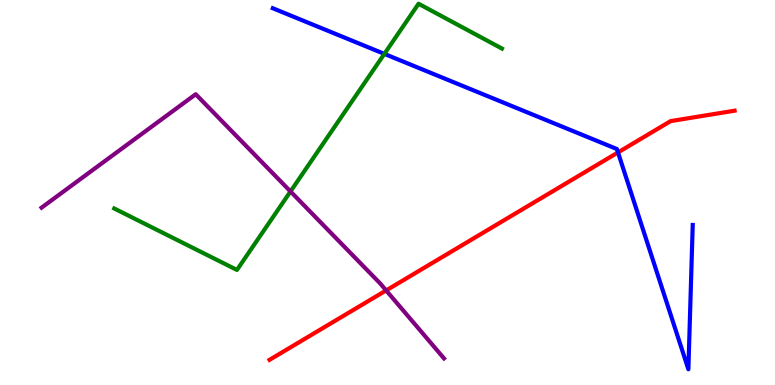[{'lines': ['blue', 'red'], 'intersections': [{'x': 7.97, 'y': 6.04}]}, {'lines': ['green', 'red'], 'intersections': []}, {'lines': ['purple', 'red'], 'intersections': [{'x': 4.98, 'y': 2.46}]}, {'lines': ['blue', 'green'], 'intersections': [{'x': 4.96, 'y': 8.6}]}, {'lines': ['blue', 'purple'], 'intersections': []}, {'lines': ['green', 'purple'], 'intersections': [{'x': 3.75, 'y': 5.03}]}]